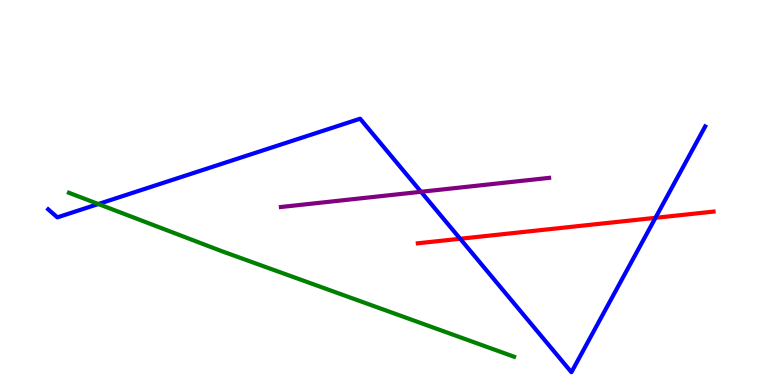[{'lines': ['blue', 'red'], 'intersections': [{'x': 5.94, 'y': 3.8}, {'x': 8.46, 'y': 4.34}]}, {'lines': ['green', 'red'], 'intersections': []}, {'lines': ['purple', 'red'], 'intersections': []}, {'lines': ['blue', 'green'], 'intersections': [{'x': 1.27, 'y': 4.7}]}, {'lines': ['blue', 'purple'], 'intersections': [{'x': 5.43, 'y': 5.02}]}, {'lines': ['green', 'purple'], 'intersections': []}]